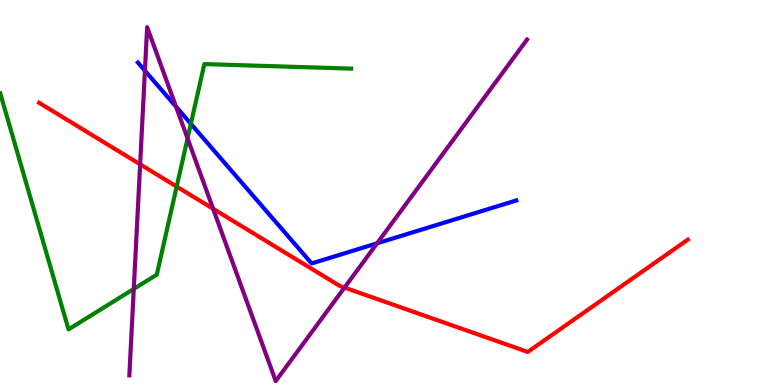[{'lines': ['blue', 'red'], 'intersections': []}, {'lines': ['green', 'red'], 'intersections': [{'x': 2.28, 'y': 5.15}]}, {'lines': ['purple', 'red'], 'intersections': [{'x': 1.81, 'y': 5.73}, {'x': 2.75, 'y': 4.58}, {'x': 4.45, 'y': 2.53}]}, {'lines': ['blue', 'green'], 'intersections': [{'x': 2.46, 'y': 6.78}]}, {'lines': ['blue', 'purple'], 'intersections': [{'x': 1.87, 'y': 8.16}, {'x': 2.27, 'y': 7.23}, {'x': 4.87, 'y': 3.68}]}, {'lines': ['green', 'purple'], 'intersections': [{'x': 1.73, 'y': 2.5}, {'x': 2.42, 'y': 6.4}]}]